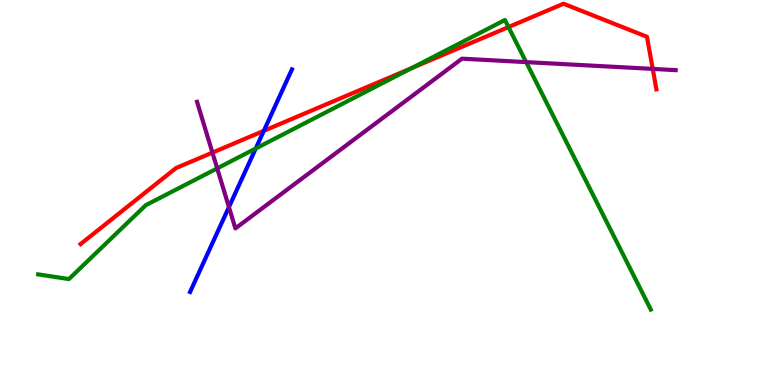[{'lines': ['blue', 'red'], 'intersections': [{'x': 3.4, 'y': 6.6}]}, {'lines': ['green', 'red'], 'intersections': [{'x': 5.31, 'y': 8.23}, {'x': 6.56, 'y': 9.3}]}, {'lines': ['purple', 'red'], 'intersections': [{'x': 2.74, 'y': 6.04}, {'x': 8.42, 'y': 8.21}]}, {'lines': ['blue', 'green'], 'intersections': [{'x': 3.3, 'y': 6.14}]}, {'lines': ['blue', 'purple'], 'intersections': [{'x': 2.95, 'y': 4.62}]}, {'lines': ['green', 'purple'], 'intersections': [{'x': 2.8, 'y': 5.63}, {'x': 6.79, 'y': 8.39}]}]